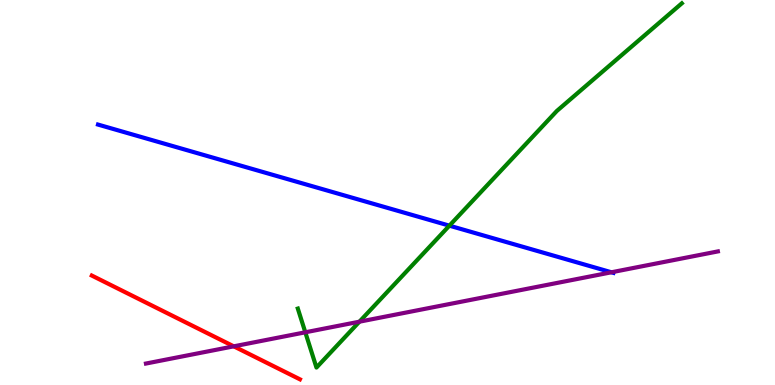[{'lines': ['blue', 'red'], 'intersections': []}, {'lines': ['green', 'red'], 'intersections': []}, {'lines': ['purple', 'red'], 'intersections': [{'x': 3.02, 'y': 1.0}]}, {'lines': ['blue', 'green'], 'intersections': [{'x': 5.8, 'y': 4.14}]}, {'lines': ['blue', 'purple'], 'intersections': [{'x': 7.89, 'y': 2.93}]}, {'lines': ['green', 'purple'], 'intersections': [{'x': 3.94, 'y': 1.37}, {'x': 4.64, 'y': 1.64}]}]